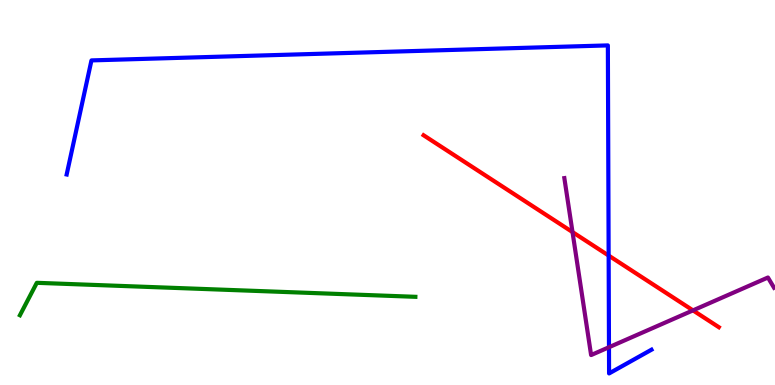[{'lines': ['blue', 'red'], 'intersections': [{'x': 7.85, 'y': 3.36}]}, {'lines': ['green', 'red'], 'intersections': []}, {'lines': ['purple', 'red'], 'intersections': [{'x': 7.39, 'y': 3.97}, {'x': 8.94, 'y': 1.94}]}, {'lines': ['blue', 'green'], 'intersections': []}, {'lines': ['blue', 'purple'], 'intersections': [{'x': 7.86, 'y': 0.981}]}, {'lines': ['green', 'purple'], 'intersections': []}]